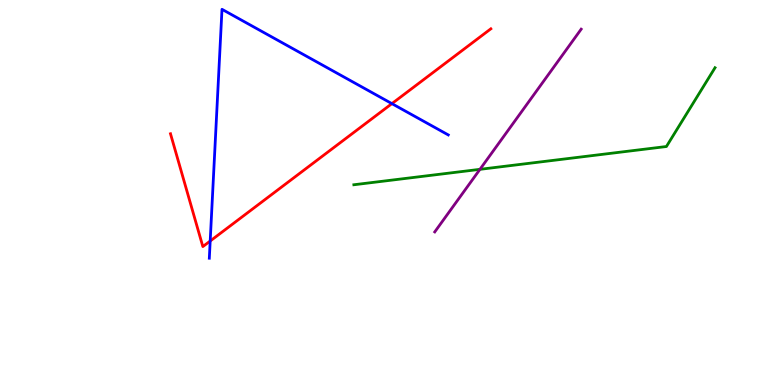[{'lines': ['blue', 'red'], 'intersections': [{'x': 2.71, 'y': 3.74}, {'x': 5.06, 'y': 7.31}]}, {'lines': ['green', 'red'], 'intersections': []}, {'lines': ['purple', 'red'], 'intersections': []}, {'lines': ['blue', 'green'], 'intersections': []}, {'lines': ['blue', 'purple'], 'intersections': []}, {'lines': ['green', 'purple'], 'intersections': [{'x': 6.19, 'y': 5.6}]}]